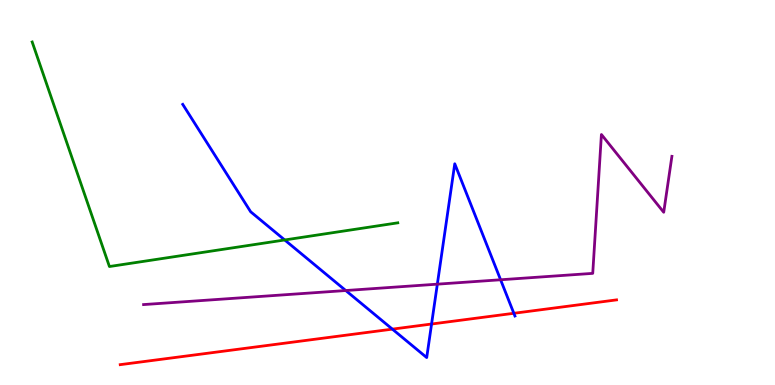[{'lines': ['blue', 'red'], 'intersections': [{'x': 5.06, 'y': 1.45}, {'x': 5.57, 'y': 1.58}, {'x': 6.63, 'y': 1.86}]}, {'lines': ['green', 'red'], 'intersections': []}, {'lines': ['purple', 'red'], 'intersections': []}, {'lines': ['blue', 'green'], 'intersections': [{'x': 3.67, 'y': 3.77}]}, {'lines': ['blue', 'purple'], 'intersections': [{'x': 4.46, 'y': 2.45}, {'x': 5.64, 'y': 2.62}, {'x': 6.46, 'y': 2.73}]}, {'lines': ['green', 'purple'], 'intersections': []}]